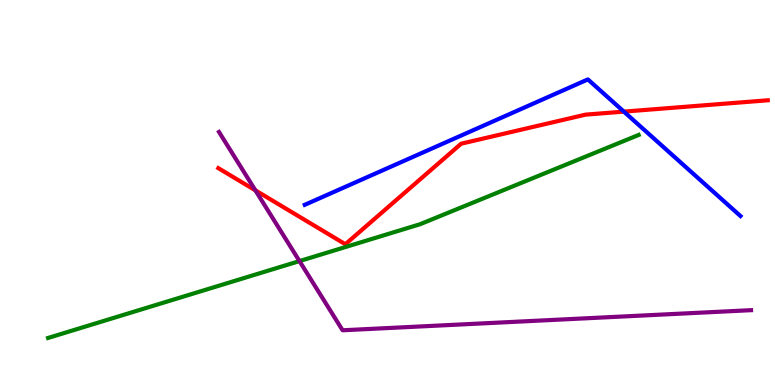[{'lines': ['blue', 'red'], 'intersections': [{'x': 8.05, 'y': 7.1}]}, {'lines': ['green', 'red'], 'intersections': []}, {'lines': ['purple', 'red'], 'intersections': [{'x': 3.3, 'y': 5.06}]}, {'lines': ['blue', 'green'], 'intersections': []}, {'lines': ['blue', 'purple'], 'intersections': []}, {'lines': ['green', 'purple'], 'intersections': [{'x': 3.86, 'y': 3.22}]}]